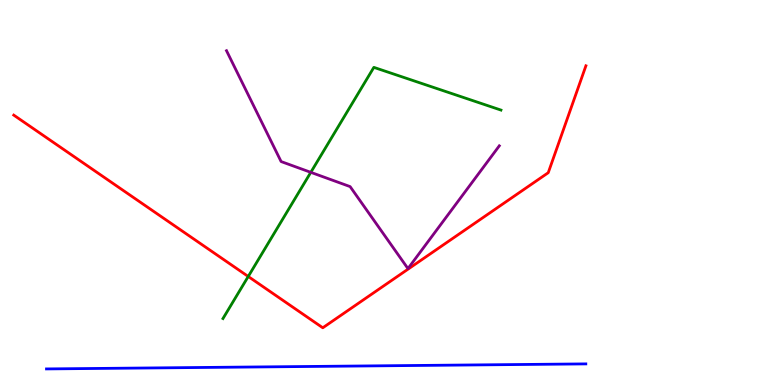[{'lines': ['blue', 'red'], 'intersections': []}, {'lines': ['green', 'red'], 'intersections': [{'x': 3.2, 'y': 2.82}]}, {'lines': ['purple', 'red'], 'intersections': []}, {'lines': ['blue', 'green'], 'intersections': []}, {'lines': ['blue', 'purple'], 'intersections': []}, {'lines': ['green', 'purple'], 'intersections': [{'x': 4.01, 'y': 5.52}]}]